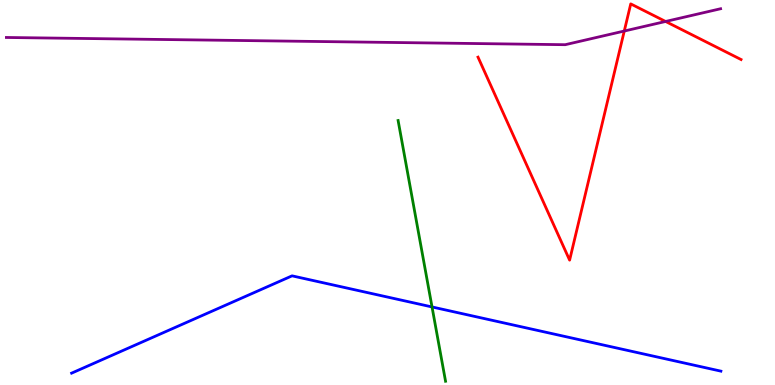[{'lines': ['blue', 'red'], 'intersections': []}, {'lines': ['green', 'red'], 'intersections': []}, {'lines': ['purple', 'red'], 'intersections': [{'x': 8.06, 'y': 9.19}, {'x': 8.59, 'y': 9.44}]}, {'lines': ['blue', 'green'], 'intersections': [{'x': 5.57, 'y': 2.03}]}, {'lines': ['blue', 'purple'], 'intersections': []}, {'lines': ['green', 'purple'], 'intersections': []}]